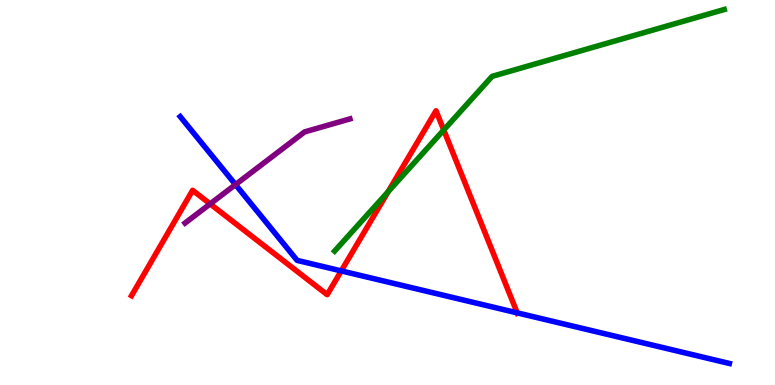[{'lines': ['blue', 'red'], 'intersections': [{'x': 4.4, 'y': 2.96}, {'x': 6.67, 'y': 1.87}]}, {'lines': ['green', 'red'], 'intersections': [{'x': 5.01, 'y': 5.02}, {'x': 5.73, 'y': 6.62}]}, {'lines': ['purple', 'red'], 'intersections': [{'x': 2.71, 'y': 4.7}]}, {'lines': ['blue', 'green'], 'intersections': []}, {'lines': ['blue', 'purple'], 'intersections': [{'x': 3.04, 'y': 5.21}]}, {'lines': ['green', 'purple'], 'intersections': []}]